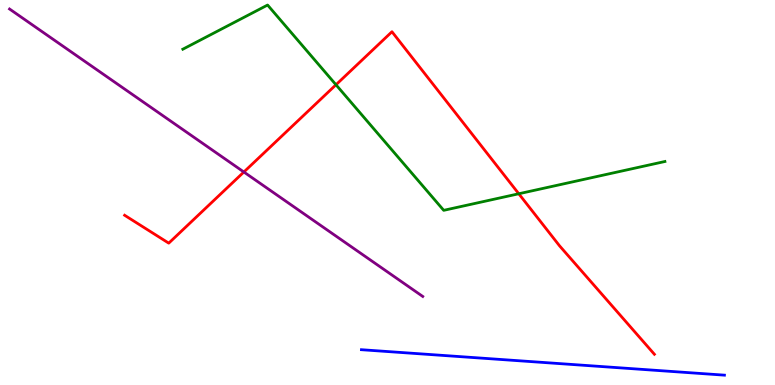[{'lines': ['blue', 'red'], 'intersections': []}, {'lines': ['green', 'red'], 'intersections': [{'x': 4.34, 'y': 7.8}, {'x': 6.69, 'y': 4.97}]}, {'lines': ['purple', 'red'], 'intersections': [{'x': 3.15, 'y': 5.53}]}, {'lines': ['blue', 'green'], 'intersections': []}, {'lines': ['blue', 'purple'], 'intersections': []}, {'lines': ['green', 'purple'], 'intersections': []}]